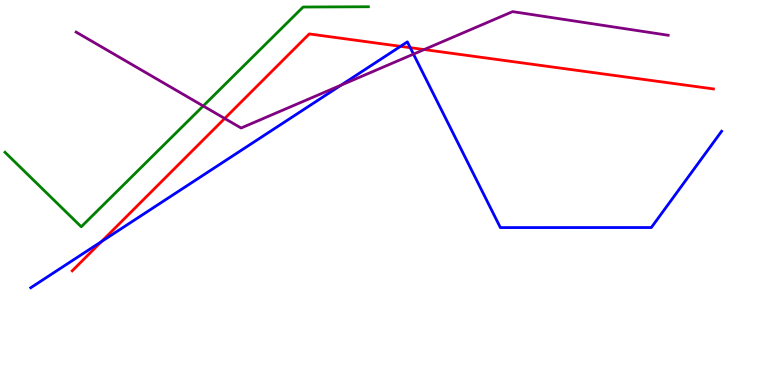[{'lines': ['blue', 'red'], 'intersections': [{'x': 1.31, 'y': 3.73}, {'x': 5.17, 'y': 8.8}, {'x': 5.29, 'y': 8.76}]}, {'lines': ['green', 'red'], 'intersections': []}, {'lines': ['purple', 'red'], 'intersections': [{'x': 2.9, 'y': 6.92}, {'x': 5.47, 'y': 8.71}]}, {'lines': ['blue', 'green'], 'intersections': []}, {'lines': ['blue', 'purple'], 'intersections': [{'x': 4.4, 'y': 7.79}, {'x': 5.34, 'y': 8.59}]}, {'lines': ['green', 'purple'], 'intersections': [{'x': 2.62, 'y': 7.25}]}]